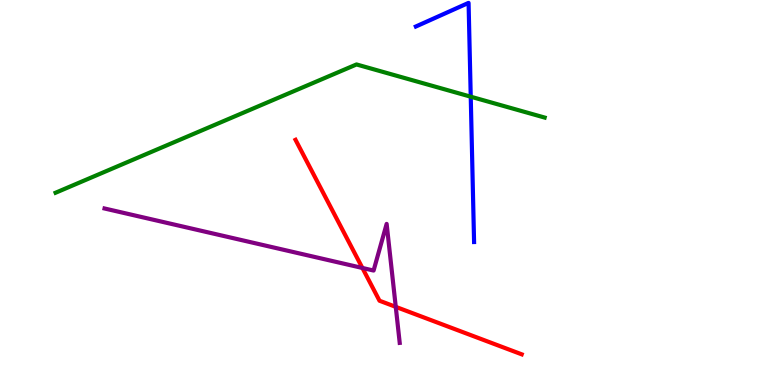[{'lines': ['blue', 'red'], 'intersections': []}, {'lines': ['green', 'red'], 'intersections': []}, {'lines': ['purple', 'red'], 'intersections': [{'x': 4.68, 'y': 3.04}, {'x': 5.11, 'y': 2.03}]}, {'lines': ['blue', 'green'], 'intersections': [{'x': 6.07, 'y': 7.49}]}, {'lines': ['blue', 'purple'], 'intersections': []}, {'lines': ['green', 'purple'], 'intersections': []}]